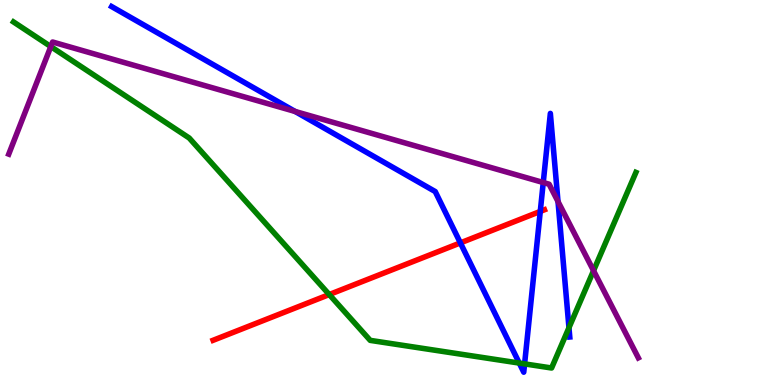[{'lines': ['blue', 'red'], 'intersections': [{'x': 5.94, 'y': 3.69}, {'x': 6.97, 'y': 4.51}]}, {'lines': ['green', 'red'], 'intersections': [{'x': 4.25, 'y': 2.35}]}, {'lines': ['purple', 'red'], 'intersections': []}, {'lines': ['blue', 'green'], 'intersections': [{'x': 6.7, 'y': 0.569}, {'x': 6.77, 'y': 0.548}, {'x': 7.34, 'y': 1.49}]}, {'lines': ['blue', 'purple'], 'intersections': [{'x': 3.81, 'y': 7.1}, {'x': 7.01, 'y': 5.26}, {'x': 7.2, 'y': 4.77}]}, {'lines': ['green', 'purple'], 'intersections': [{'x': 0.656, 'y': 8.79}, {'x': 7.66, 'y': 2.97}]}]